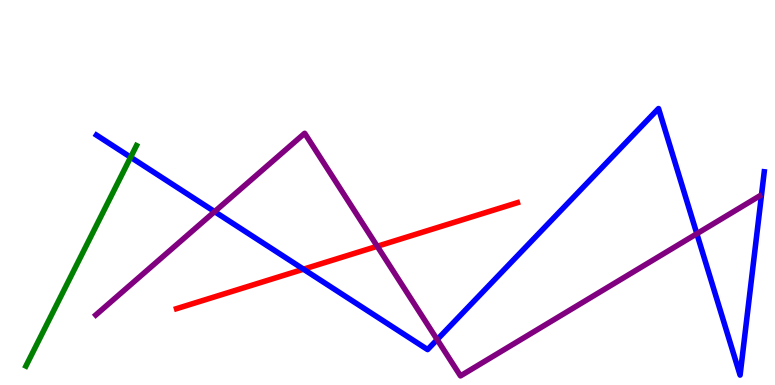[{'lines': ['blue', 'red'], 'intersections': [{'x': 3.92, 'y': 3.01}]}, {'lines': ['green', 'red'], 'intersections': []}, {'lines': ['purple', 'red'], 'intersections': [{'x': 4.87, 'y': 3.6}]}, {'lines': ['blue', 'green'], 'intersections': [{'x': 1.69, 'y': 5.92}]}, {'lines': ['blue', 'purple'], 'intersections': [{'x': 2.77, 'y': 4.5}, {'x': 5.64, 'y': 1.18}, {'x': 8.99, 'y': 3.93}]}, {'lines': ['green', 'purple'], 'intersections': []}]